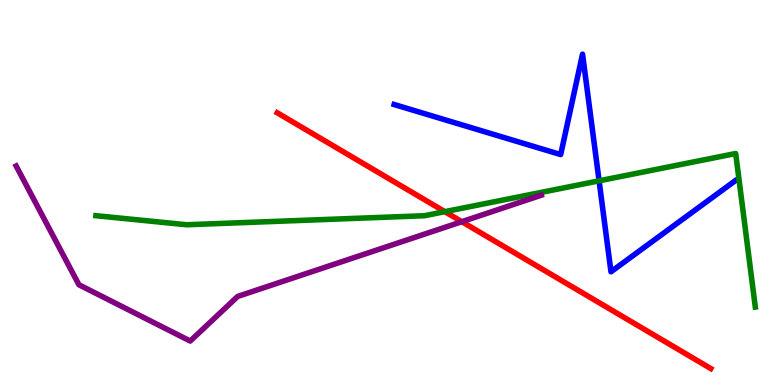[{'lines': ['blue', 'red'], 'intersections': []}, {'lines': ['green', 'red'], 'intersections': [{'x': 5.74, 'y': 4.5}]}, {'lines': ['purple', 'red'], 'intersections': [{'x': 5.96, 'y': 4.24}]}, {'lines': ['blue', 'green'], 'intersections': [{'x': 7.73, 'y': 5.3}]}, {'lines': ['blue', 'purple'], 'intersections': []}, {'lines': ['green', 'purple'], 'intersections': []}]